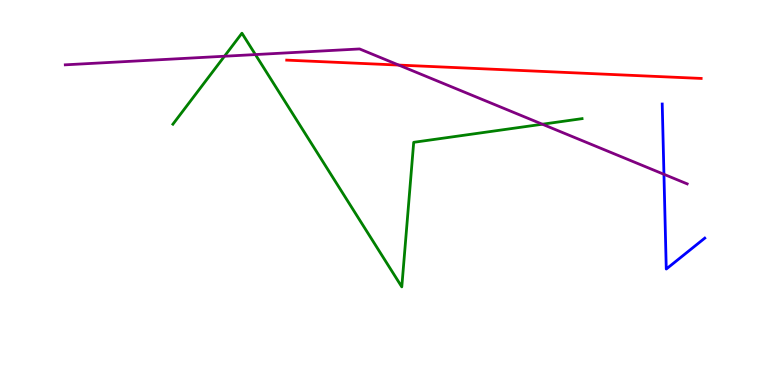[{'lines': ['blue', 'red'], 'intersections': []}, {'lines': ['green', 'red'], 'intersections': []}, {'lines': ['purple', 'red'], 'intersections': [{'x': 5.15, 'y': 8.31}]}, {'lines': ['blue', 'green'], 'intersections': []}, {'lines': ['blue', 'purple'], 'intersections': [{'x': 8.57, 'y': 5.47}]}, {'lines': ['green', 'purple'], 'intersections': [{'x': 2.9, 'y': 8.54}, {'x': 3.3, 'y': 8.58}, {'x': 7.0, 'y': 6.77}]}]